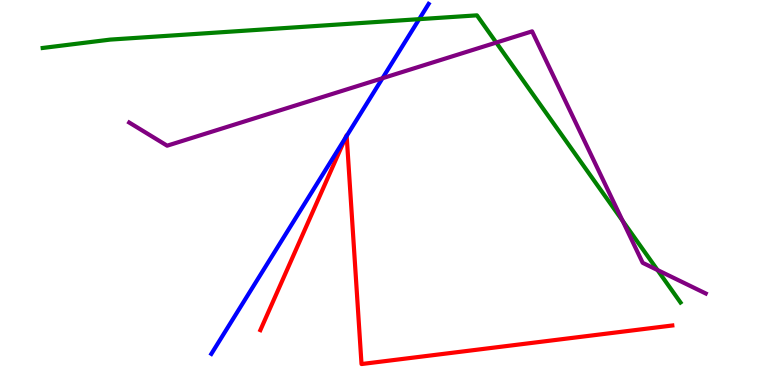[{'lines': ['blue', 'red'], 'intersections': [{'x': 4.46, 'y': 6.42}, {'x': 4.47, 'y': 6.47}]}, {'lines': ['green', 'red'], 'intersections': []}, {'lines': ['purple', 'red'], 'intersections': []}, {'lines': ['blue', 'green'], 'intersections': [{'x': 5.41, 'y': 9.5}]}, {'lines': ['blue', 'purple'], 'intersections': [{'x': 4.94, 'y': 7.97}]}, {'lines': ['green', 'purple'], 'intersections': [{'x': 6.4, 'y': 8.89}, {'x': 8.03, 'y': 4.26}, {'x': 8.48, 'y': 2.99}]}]